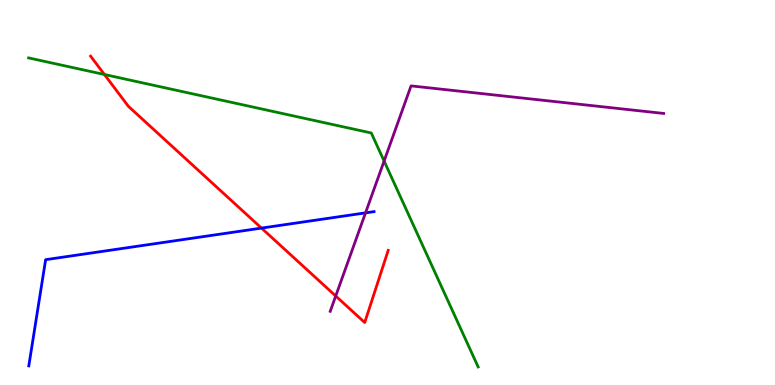[{'lines': ['blue', 'red'], 'intersections': [{'x': 3.37, 'y': 4.08}]}, {'lines': ['green', 'red'], 'intersections': [{'x': 1.35, 'y': 8.06}]}, {'lines': ['purple', 'red'], 'intersections': [{'x': 4.33, 'y': 2.31}]}, {'lines': ['blue', 'green'], 'intersections': []}, {'lines': ['blue', 'purple'], 'intersections': [{'x': 4.72, 'y': 4.47}]}, {'lines': ['green', 'purple'], 'intersections': [{'x': 4.96, 'y': 5.82}]}]